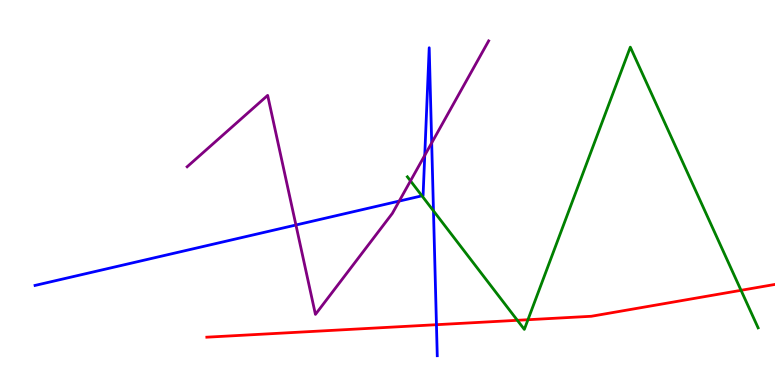[{'lines': ['blue', 'red'], 'intersections': [{'x': 5.63, 'y': 1.57}]}, {'lines': ['green', 'red'], 'intersections': [{'x': 6.68, 'y': 1.68}, {'x': 6.81, 'y': 1.7}, {'x': 9.56, 'y': 2.46}]}, {'lines': ['purple', 'red'], 'intersections': []}, {'lines': ['blue', 'green'], 'intersections': [{'x': 5.44, 'y': 4.91}, {'x': 5.59, 'y': 4.52}]}, {'lines': ['blue', 'purple'], 'intersections': [{'x': 3.82, 'y': 4.16}, {'x': 5.15, 'y': 4.78}, {'x': 5.48, 'y': 5.96}, {'x': 5.57, 'y': 6.29}]}, {'lines': ['green', 'purple'], 'intersections': [{'x': 5.3, 'y': 5.3}]}]